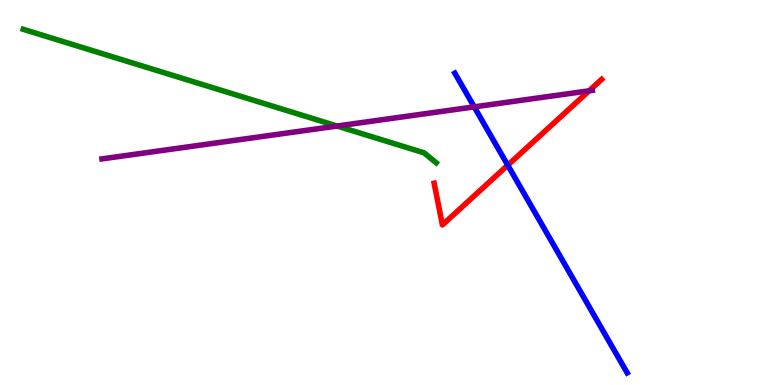[{'lines': ['blue', 'red'], 'intersections': [{'x': 6.55, 'y': 5.71}]}, {'lines': ['green', 'red'], 'intersections': []}, {'lines': ['purple', 'red'], 'intersections': [{'x': 7.6, 'y': 7.64}]}, {'lines': ['blue', 'green'], 'intersections': []}, {'lines': ['blue', 'purple'], 'intersections': [{'x': 6.12, 'y': 7.22}]}, {'lines': ['green', 'purple'], 'intersections': [{'x': 4.35, 'y': 6.73}]}]